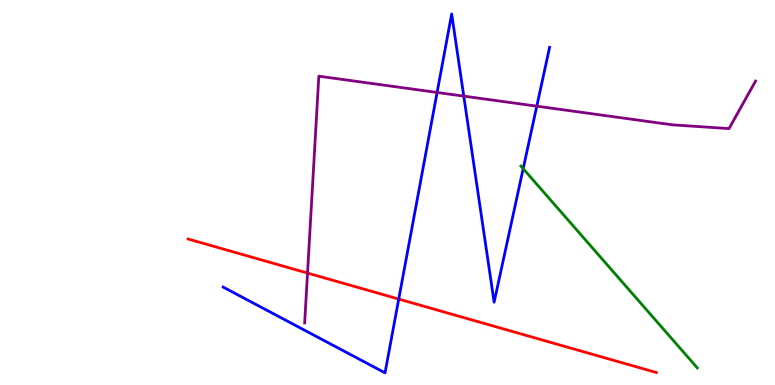[{'lines': ['blue', 'red'], 'intersections': [{'x': 5.15, 'y': 2.23}]}, {'lines': ['green', 'red'], 'intersections': []}, {'lines': ['purple', 'red'], 'intersections': [{'x': 3.97, 'y': 2.91}]}, {'lines': ['blue', 'green'], 'intersections': [{'x': 6.75, 'y': 5.62}]}, {'lines': ['blue', 'purple'], 'intersections': [{'x': 5.64, 'y': 7.6}, {'x': 5.98, 'y': 7.5}, {'x': 6.93, 'y': 7.24}]}, {'lines': ['green', 'purple'], 'intersections': []}]